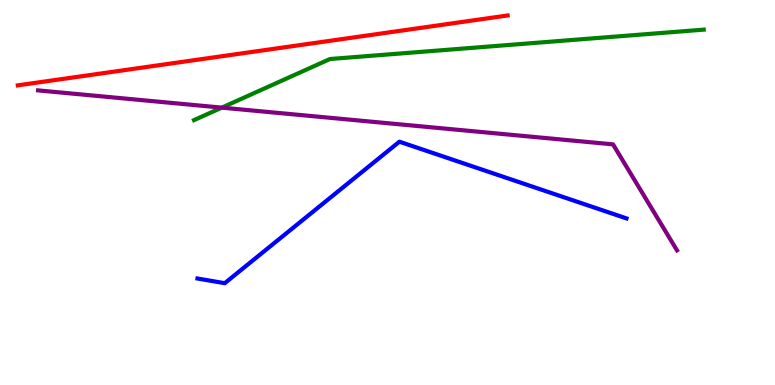[{'lines': ['blue', 'red'], 'intersections': []}, {'lines': ['green', 'red'], 'intersections': []}, {'lines': ['purple', 'red'], 'intersections': []}, {'lines': ['blue', 'green'], 'intersections': []}, {'lines': ['blue', 'purple'], 'intersections': []}, {'lines': ['green', 'purple'], 'intersections': [{'x': 2.86, 'y': 7.2}]}]